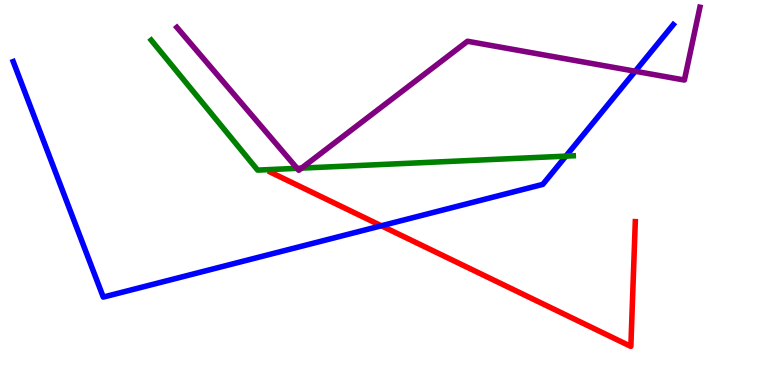[{'lines': ['blue', 'red'], 'intersections': [{'x': 4.92, 'y': 4.14}]}, {'lines': ['green', 'red'], 'intersections': []}, {'lines': ['purple', 'red'], 'intersections': []}, {'lines': ['blue', 'green'], 'intersections': [{'x': 7.3, 'y': 5.94}]}, {'lines': ['blue', 'purple'], 'intersections': [{'x': 8.2, 'y': 8.15}]}, {'lines': ['green', 'purple'], 'intersections': [{'x': 3.83, 'y': 5.63}, {'x': 3.89, 'y': 5.63}]}]